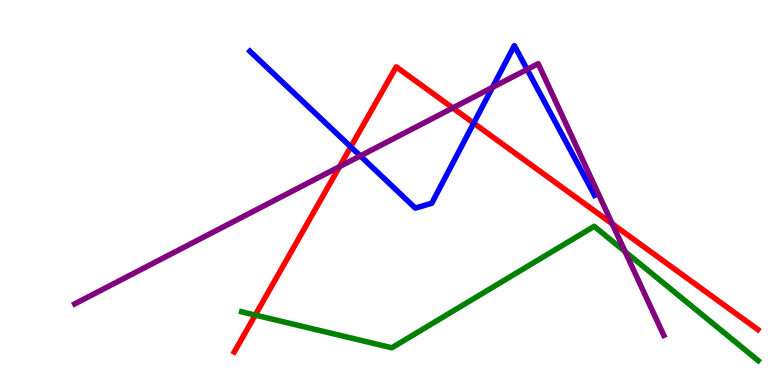[{'lines': ['blue', 'red'], 'intersections': [{'x': 4.53, 'y': 6.18}, {'x': 6.11, 'y': 6.8}]}, {'lines': ['green', 'red'], 'intersections': [{'x': 3.29, 'y': 1.82}]}, {'lines': ['purple', 'red'], 'intersections': [{'x': 4.38, 'y': 5.67}, {'x': 5.84, 'y': 7.2}, {'x': 7.9, 'y': 4.19}]}, {'lines': ['blue', 'green'], 'intersections': []}, {'lines': ['blue', 'purple'], 'intersections': [{'x': 4.65, 'y': 5.95}, {'x': 6.35, 'y': 7.73}, {'x': 6.8, 'y': 8.2}]}, {'lines': ['green', 'purple'], 'intersections': [{'x': 8.07, 'y': 3.46}]}]